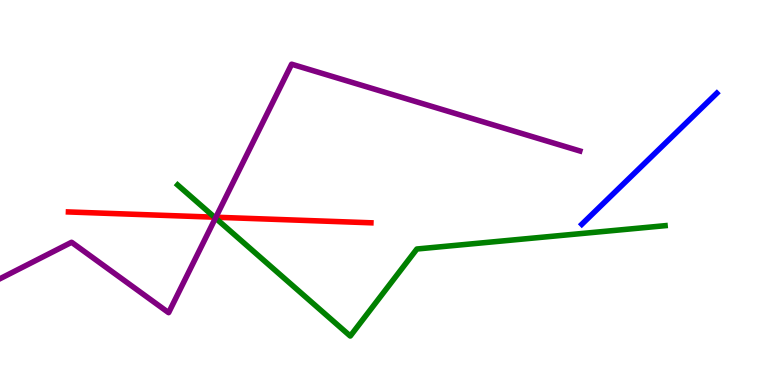[{'lines': ['blue', 'red'], 'intersections': []}, {'lines': ['green', 'red'], 'intersections': [{'x': 2.77, 'y': 4.36}]}, {'lines': ['purple', 'red'], 'intersections': [{'x': 2.79, 'y': 4.36}]}, {'lines': ['blue', 'green'], 'intersections': []}, {'lines': ['blue', 'purple'], 'intersections': []}, {'lines': ['green', 'purple'], 'intersections': [{'x': 2.78, 'y': 4.34}]}]